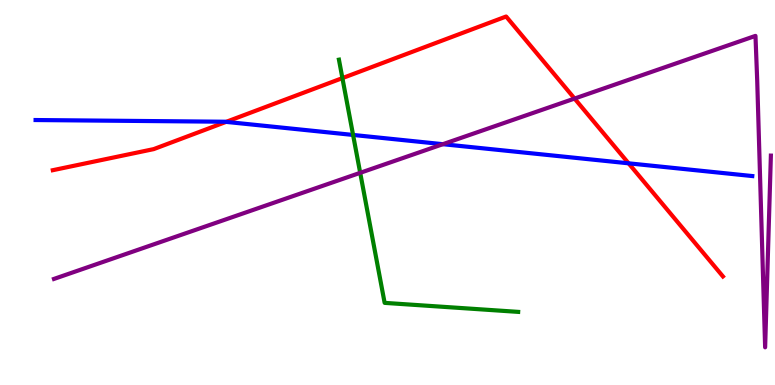[{'lines': ['blue', 'red'], 'intersections': [{'x': 2.92, 'y': 6.83}, {'x': 8.11, 'y': 5.76}]}, {'lines': ['green', 'red'], 'intersections': [{'x': 4.42, 'y': 7.97}]}, {'lines': ['purple', 'red'], 'intersections': [{'x': 7.41, 'y': 7.44}]}, {'lines': ['blue', 'green'], 'intersections': [{'x': 4.56, 'y': 6.49}]}, {'lines': ['blue', 'purple'], 'intersections': [{'x': 5.71, 'y': 6.25}]}, {'lines': ['green', 'purple'], 'intersections': [{'x': 4.65, 'y': 5.51}]}]